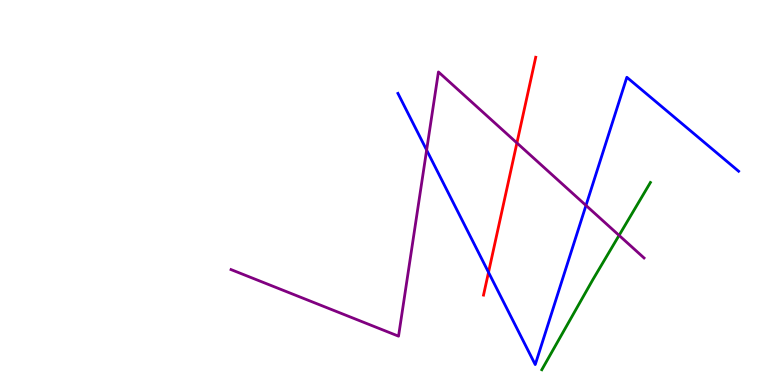[{'lines': ['blue', 'red'], 'intersections': [{'x': 6.3, 'y': 2.93}]}, {'lines': ['green', 'red'], 'intersections': []}, {'lines': ['purple', 'red'], 'intersections': [{'x': 6.67, 'y': 6.29}]}, {'lines': ['blue', 'green'], 'intersections': []}, {'lines': ['blue', 'purple'], 'intersections': [{'x': 5.5, 'y': 6.1}, {'x': 7.56, 'y': 4.66}]}, {'lines': ['green', 'purple'], 'intersections': [{'x': 7.99, 'y': 3.89}]}]